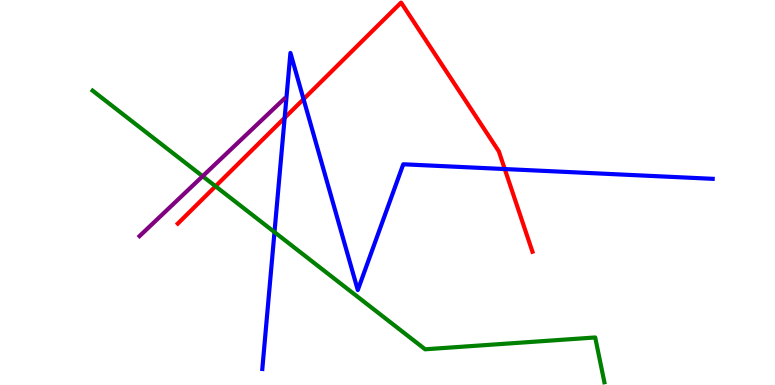[{'lines': ['blue', 'red'], 'intersections': [{'x': 3.67, 'y': 6.94}, {'x': 3.92, 'y': 7.43}, {'x': 6.51, 'y': 5.61}]}, {'lines': ['green', 'red'], 'intersections': [{'x': 2.78, 'y': 5.16}]}, {'lines': ['purple', 'red'], 'intersections': []}, {'lines': ['blue', 'green'], 'intersections': [{'x': 3.54, 'y': 3.97}]}, {'lines': ['blue', 'purple'], 'intersections': []}, {'lines': ['green', 'purple'], 'intersections': [{'x': 2.61, 'y': 5.42}]}]